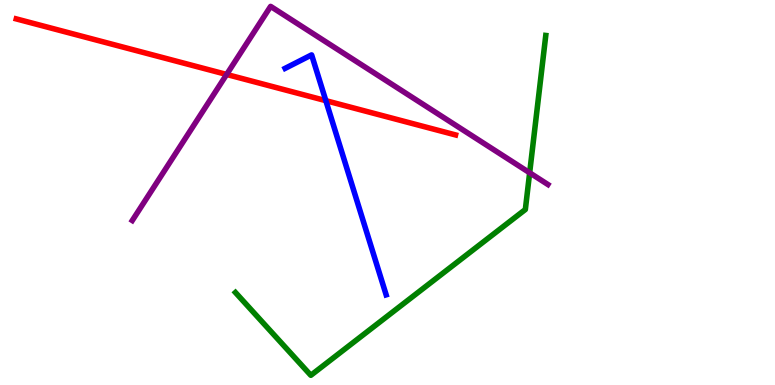[{'lines': ['blue', 'red'], 'intersections': [{'x': 4.2, 'y': 7.39}]}, {'lines': ['green', 'red'], 'intersections': []}, {'lines': ['purple', 'red'], 'intersections': [{'x': 2.92, 'y': 8.07}]}, {'lines': ['blue', 'green'], 'intersections': []}, {'lines': ['blue', 'purple'], 'intersections': []}, {'lines': ['green', 'purple'], 'intersections': [{'x': 6.83, 'y': 5.51}]}]